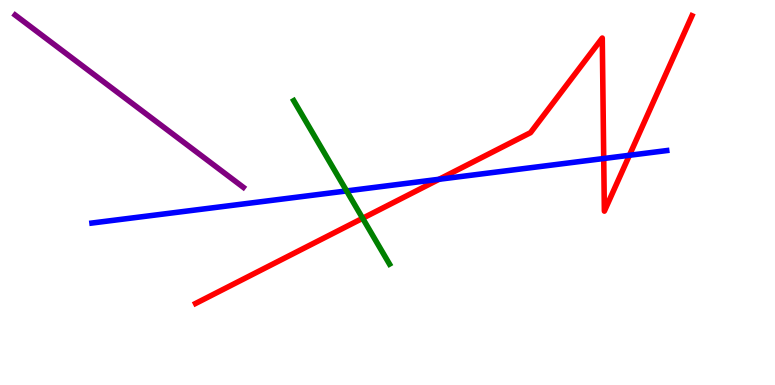[{'lines': ['blue', 'red'], 'intersections': [{'x': 5.67, 'y': 5.34}, {'x': 7.79, 'y': 5.88}, {'x': 8.12, 'y': 5.97}]}, {'lines': ['green', 'red'], 'intersections': [{'x': 4.68, 'y': 4.33}]}, {'lines': ['purple', 'red'], 'intersections': []}, {'lines': ['blue', 'green'], 'intersections': [{'x': 4.47, 'y': 5.04}]}, {'lines': ['blue', 'purple'], 'intersections': []}, {'lines': ['green', 'purple'], 'intersections': []}]